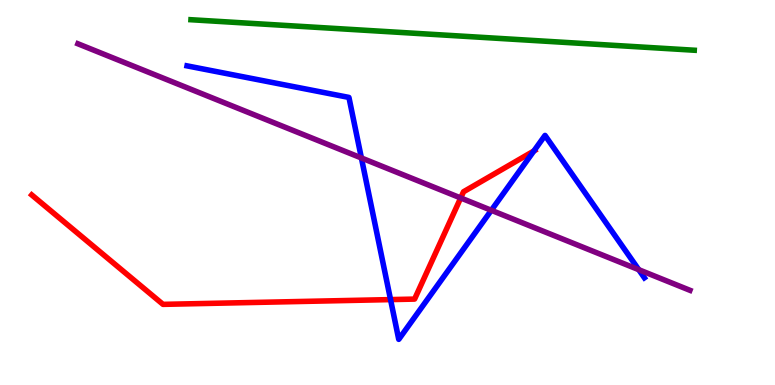[{'lines': ['blue', 'red'], 'intersections': [{'x': 5.04, 'y': 2.22}, {'x': 6.89, 'y': 6.08}]}, {'lines': ['green', 'red'], 'intersections': []}, {'lines': ['purple', 'red'], 'intersections': [{'x': 5.94, 'y': 4.86}]}, {'lines': ['blue', 'green'], 'intersections': []}, {'lines': ['blue', 'purple'], 'intersections': [{'x': 4.66, 'y': 5.9}, {'x': 6.34, 'y': 4.54}, {'x': 8.24, 'y': 3.0}]}, {'lines': ['green', 'purple'], 'intersections': []}]